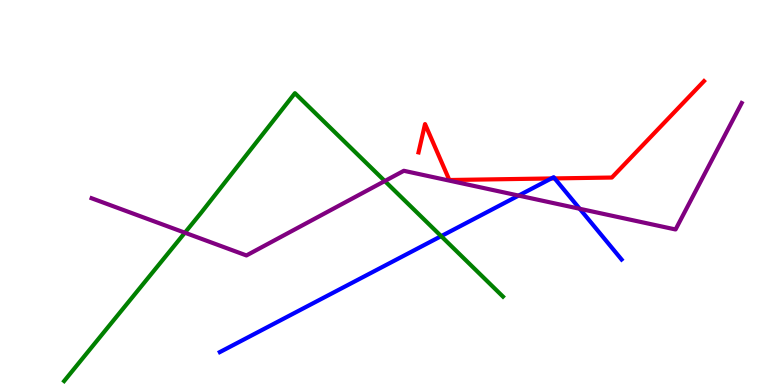[{'lines': ['blue', 'red'], 'intersections': [{'x': 7.11, 'y': 5.36}, {'x': 7.16, 'y': 5.37}]}, {'lines': ['green', 'red'], 'intersections': []}, {'lines': ['purple', 'red'], 'intersections': []}, {'lines': ['blue', 'green'], 'intersections': [{'x': 5.69, 'y': 3.87}]}, {'lines': ['blue', 'purple'], 'intersections': [{'x': 6.69, 'y': 4.92}, {'x': 7.48, 'y': 4.58}]}, {'lines': ['green', 'purple'], 'intersections': [{'x': 2.39, 'y': 3.96}, {'x': 4.97, 'y': 5.3}]}]